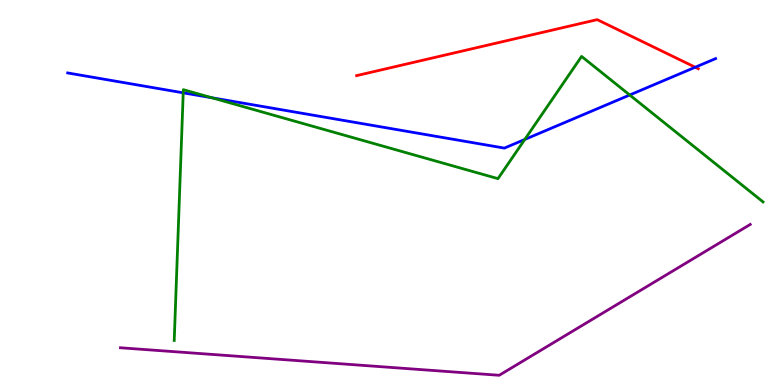[{'lines': ['blue', 'red'], 'intersections': [{'x': 8.97, 'y': 8.25}]}, {'lines': ['green', 'red'], 'intersections': []}, {'lines': ['purple', 'red'], 'intersections': []}, {'lines': ['blue', 'green'], 'intersections': [{'x': 2.36, 'y': 7.59}, {'x': 2.73, 'y': 7.46}, {'x': 6.77, 'y': 6.38}, {'x': 8.13, 'y': 7.53}]}, {'lines': ['blue', 'purple'], 'intersections': []}, {'lines': ['green', 'purple'], 'intersections': []}]